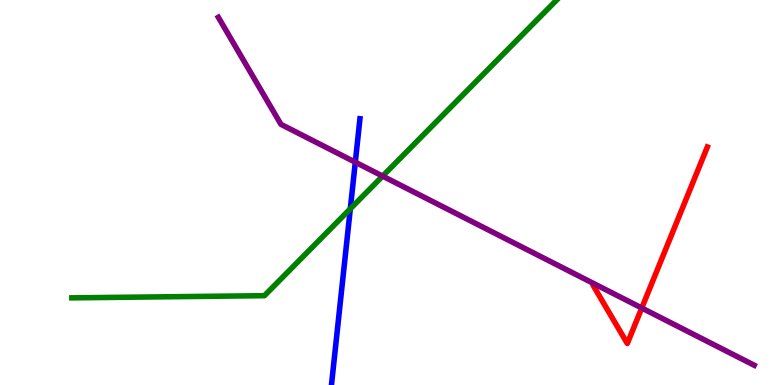[{'lines': ['blue', 'red'], 'intersections': []}, {'lines': ['green', 'red'], 'intersections': []}, {'lines': ['purple', 'red'], 'intersections': [{'x': 8.28, 'y': 2.0}]}, {'lines': ['blue', 'green'], 'intersections': [{'x': 4.52, 'y': 4.58}]}, {'lines': ['blue', 'purple'], 'intersections': [{'x': 4.58, 'y': 5.79}]}, {'lines': ['green', 'purple'], 'intersections': [{'x': 4.94, 'y': 5.43}]}]